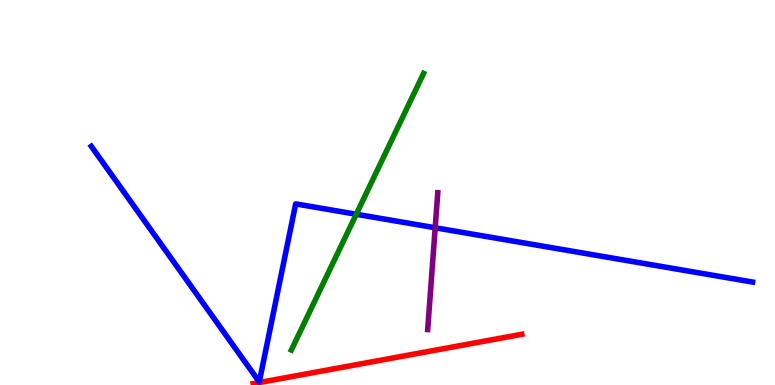[{'lines': ['blue', 'red'], 'intersections': []}, {'lines': ['green', 'red'], 'intersections': []}, {'lines': ['purple', 'red'], 'intersections': []}, {'lines': ['blue', 'green'], 'intersections': [{'x': 4.6, 'y': 4.43}]}, {'lines': ['blue', 'purple'], 'intersections': [{'x': 5.62, 'y': 4.08}]}, {'lines': ['green', 'purple'], 'intersections': []}]